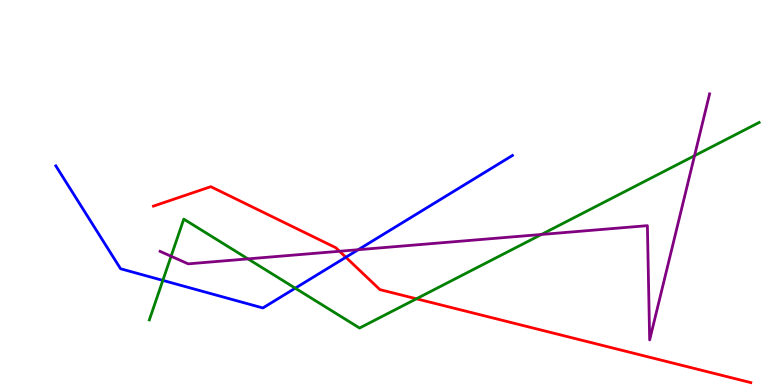[{'lines': ['blue', 'red'], 'intersections': [{'x': 4.46, 'y': 3.32}]}, {'lines': ['green', 'red'], 'intersections': [{'x': 5.37, 'y': 2.24}]}, {'lines': ['purple', 'red'], 'intersections': [{'x': 4.38, 'y': 3.47}]}, {'lines': ['blue', 'green'], 'intersections': [{'x': 2.1, 'y': 2.72}, {'x': 3.81, 'y': 2.51}]}, {'lines': ['blue', 'purple'], 'intersections': [{'x': 4.62, 'y': 3.51}]}, {'lines': ['green', 'purple'], 'intersections': [{'x': 2.21, 'y': 3.34}, {'x': 3.2, 'y': 3.28}, {'x': 6.99, 'y': 3.91}, {'x': 8.96, 'y': 5.96}]}]